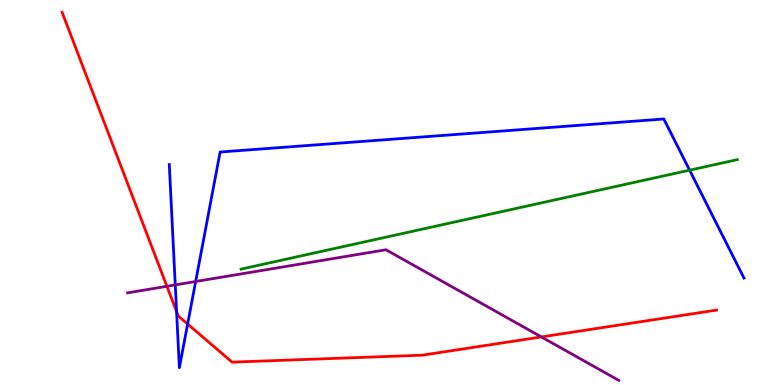[{'lines': ['blue', 'red'], 'intersections': [{'x': 2.28, 'y': 1.91}, {'x': 2.42, 'y': 1.58}]}, {'lines': ['green', 'red'], 'intersections': []}, {'lines': ['purple', 'red'], 'intersections': [{'x': 2.15, 'y': 2.56}, {'x': 6.99, 'y': 1.25}]}, {'lines': ['blue', 'green'], 'intersections': [{'x': 8.9, 'y': 5.58}]}, {'lines': ['blue', 'purple'], 'intersections': [{'x': 2.26, 'y': 2.6}, {'x': 2.52, 'y': 2.69}]}, {'lines': ['green', 'purple'], 'intersections': []}]